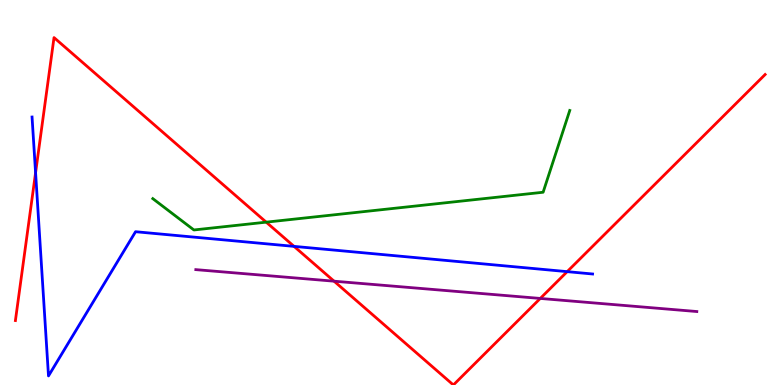[{'lines': ['blue', 'red'], 'intersections': [{'x': 0.459, 'y': 5.51}, {'x': 3.79, 'y': 3.6}, {'x': 7.32, 'y': 2.94}]}, {'lines': ['green', 'red'], 'intersections': [{'x': 3.43, 'y': 4.23}]}, {'lines': ['purple', 'red'], 'intersections': [{'x': 4.31, 'y': 2.7}, {'x': 6.97, 'y': 2.25}]}, {'lines': ['blue', 'green'], 'intersections': []}, {'lines': ['blue', 'purple'], 'intersections': []}, {'lines': ['green', 'purple'], 'intersections': []}]